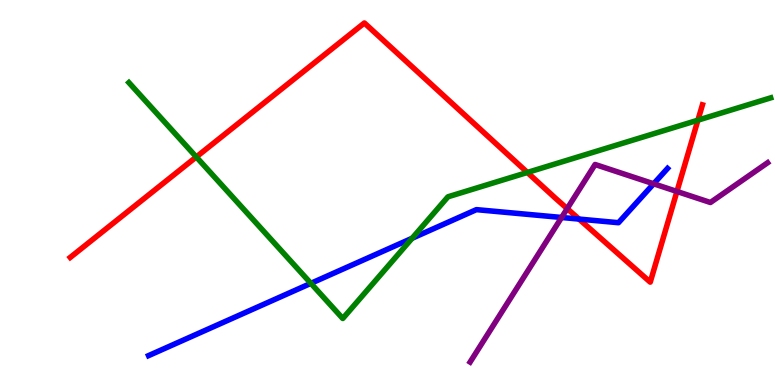[{'lines': ['blue', 'red'], 'intersections': [{'x': 7.47, 'y': 4.31}]}, {'lines': ['green', 'red'], 'intersections': [{'x': 2.53, 'y': 5.92}, {'x': 6.8, 'y': 5.52}, {'x': 9.01, 'y': 6.88}]}, {'lines': ['purple', 'red'], 'intersections': [{'x': 7.32, 'y': 4.58}, {'x': 8.73, 'y': 5.03}]}, {'lines': ['blue', 'green'], 'intersections': [{'x': 4.01, 'y': 2.64}, {'x': 5.32, 'y': 3.81}]}, {'lines': ['blue', 'purple'], 'intersections': [{'x': 7.25, 'y': 4.35}, {'x': 8.43, 'y': 5.23}]}, {'lines': ['green', 'purple'], 'intersections': []}]